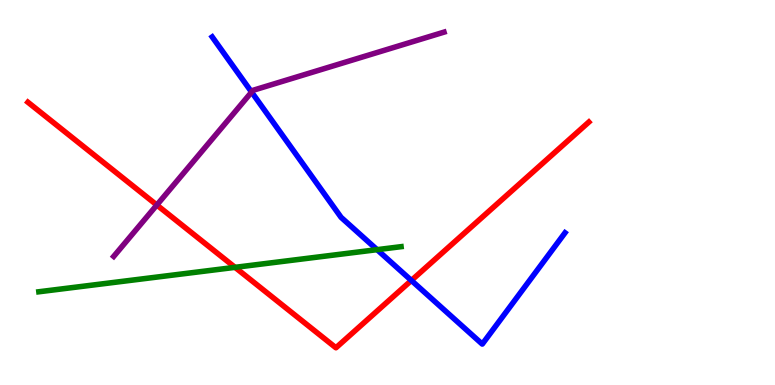[{'lines': ['blue', 'red'], 'intersections': [{'x': 5.31, 'y': 2.72}]}, {'lines': ['green', 'red'], 'intersections': [{'x': 3.03, 'y': 3.06}]}, {'lines': ['purple', 'red'], 'intersections': [{'x': 2.02, 'y': 4.68}]}, {'lines': ['blue', 'green'], 'intersections': [{'x': 4.87, 'y': 3.52}]}, {'lines': ['blue', 'purple'], 'intersections': [{'x': 3.25, 'y': 7.61}]}, {'lines': ['green', 'purple'], 'intersections': []}]